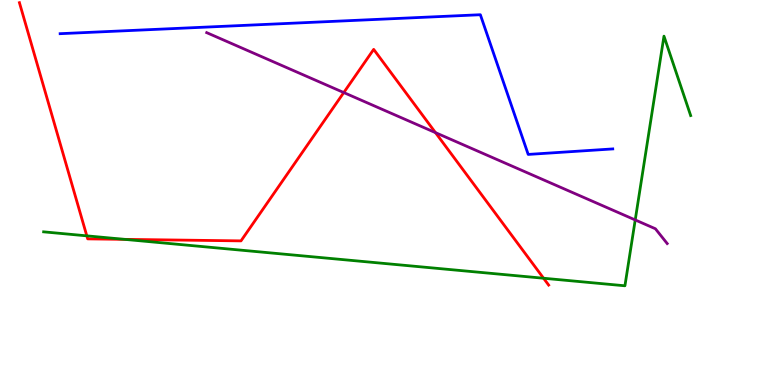[{'lines': ['blue', 'red'], 'intersections': []}, {'lines': ['green', 'red'], 'intersections': [{'x': 1.12, 'y': 3.87}, {'x': 1.61, 'y': 3.78}, {'x': 7.01, 'y': 2.77}]}, {'lines': ['purple', 'red'], 'intersections': [{'x': 4.44, 'y': 7.6}, {'x': 5.62, 'y': 6.55}]}, {'lines': ['blue', 'green'], 'intersections': []}, {'lines': ['blue', 'purple'], 'intersections': []}, {'lines': ['green', 'purple'], 'intersections': [{'x': 8.2, 'y': 4.29}]}]